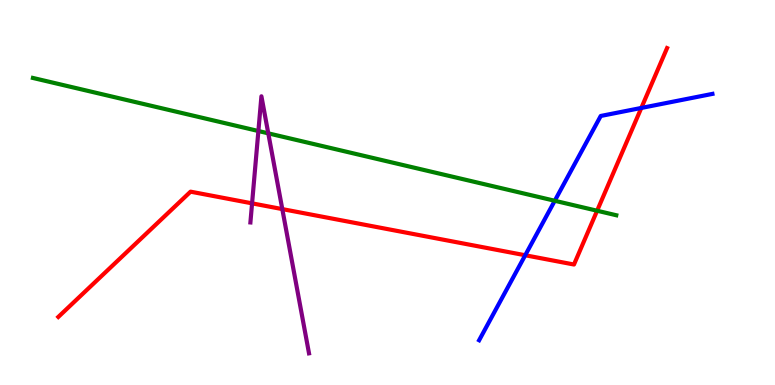[{'lines': ['blue', 'red'], 'intersections': [{'x': 6.78, 'y': 3.37}, {'x': 8.28, 'y': 7.2}]}, {'lines': ['green', 'red'], 'intersections': [{'x': 7.7, 'y': 4.53}]}, {'lines': ['purple', 'red'], 'intersections': [{'x': 3.25, 'y': 4.72}, {'x': 3.64, 'y': 4.57}]}, {'lines': ['blue', 'green'], 'intersections': [{'x': 7.16, 'y': 4.79}]}, {'lines': ['blue', 'purple'], 'intersections': []}, {'lines': ['green', 'purple'], 'intersections': [{'x': 3.33, 'y': 6.6}, {'x': 3.46, 'y': 6.54}]}]